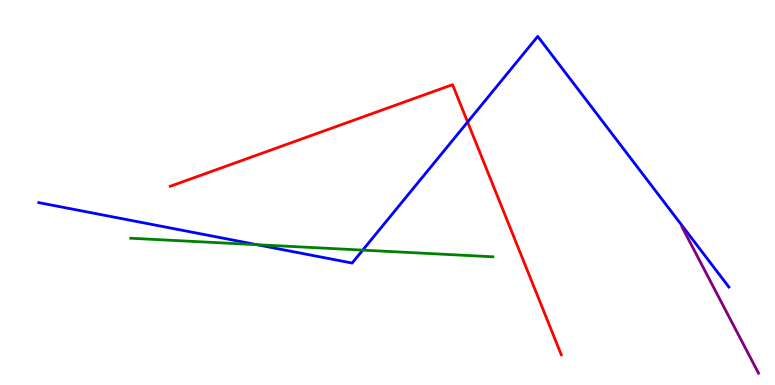[{'lines': ['blue', 'red'], 'intersections': [{'x': 6.03, 'y': 6.83}]}, {'lines': ['green', 'red'], 'intersections': []}, {'lines': ['purple', 'red'], 'intersections': []}, {'lines': ['blue', 'green'], 'intersections': [{'x': 3.32, 'y': 3.64}, {'x': 4.68, 'y': 3.5}]}, {'lines': ['blue', 'purple'], 'intersections': []}, {'lines': ['green', 'purple'], 'intersections': []}]